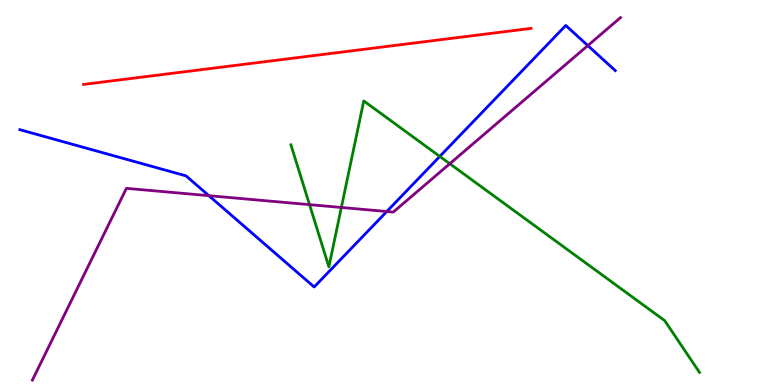[{'lines': ['blue', 'red'], 'intersections': []}, {'lines': ['green', 'red'], 'intersections': []}, {'lines': ['purple', 'red'], 'intersections': []}, {'lines': ['blue', 'green'], 'intersections': [{'x': 5.67, 'y': 5.94}]}, {'lines': ['blue', 'purple'], 'intersections': [{'x': 2.7, 'y': 4.92}, {'x': 4.99, 'y': 4.51}, {'x': 7.58, 'y': 8.82}]}, {'lines': ['green', 'purple'], 'intersections': [{'x': 3.99, 'y': 4.68}, {'x': 4.4, 'y': 4.61}, {'x': 5.8, 'y': 5.75}]}]